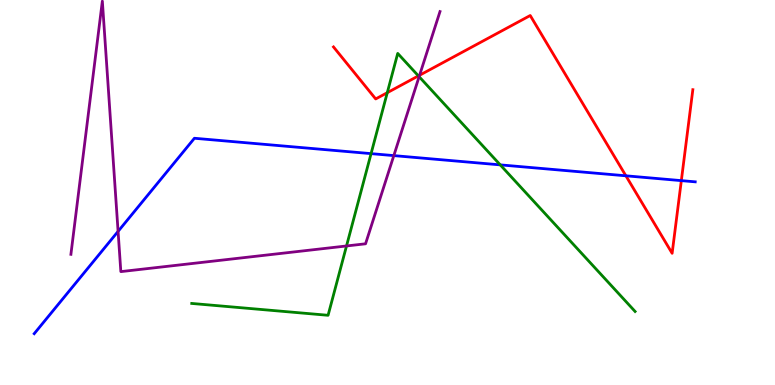[{'lines': ['blue', 'red'], 'intersections': [{'x': 8.08, 'y': 5.43}, {'x': 8.79, 'y': 5.31}]}, {'lines': ['green', 'red'], 'intersections': [{'x': 5.0, 'y': 7.59}, {'x': 5.4, 'y': 8.03}]}, {'lines': ['purple', 'red'], 'intersections': [{'x': 5.41, 'y': 8.05}]}, {'lines': ['blue', 'green'], 'intersections': [{'x': 4.79, 'y': 6.01}, {'x': 6.45, 'y': 5.72}]}, {'lines': ['blue', 'purple'], 'intersections': [{'x': 1.52, 'y': 3.99}, {'x': 5.08, 'y': 5.96}]}, {'lines': ['green', 'purple'], 'intersections': [{'x': 4.47, 'y': 3.61}, {'x': 5.41, 'y': 8.01}]}]